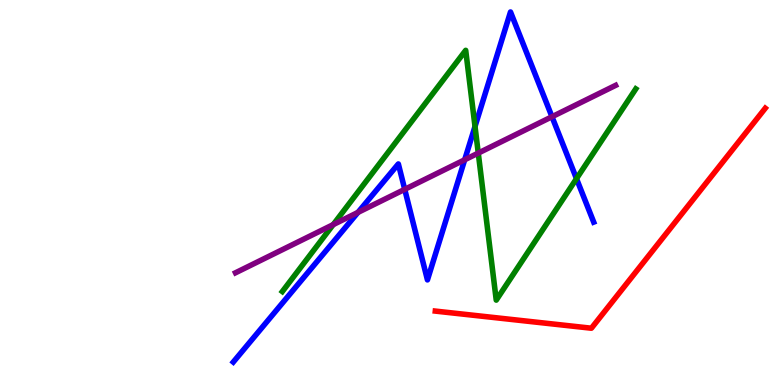[{'lines': ['blue', 'red'], 'intersections': []}, {'lines': ['green', 'red'], 'intersections': []}, {'lines': ['purple', 'red'], 'intersections': []}, {'lines': ['blue', 'green'], 'intersections': [{'x': 6.13, 'y': 6.72}, {'x': 7.44, 'y': 5.36}]}, {'lines': ['blue', 'purple'], 'intersections': [{'x': 4.62, 'y': 4.48}, {'x': 5.22, 'y': 5.08}, {'x': 6.0, 'y': 5.85}, {'x': 7.12, 'y': 6.97}]}, {'lines': ['green', 'purple'], 'intersections': [{'x': 4.3, 'y': 4.17}, {'x': 6.17, 'y': 6.02}]}]